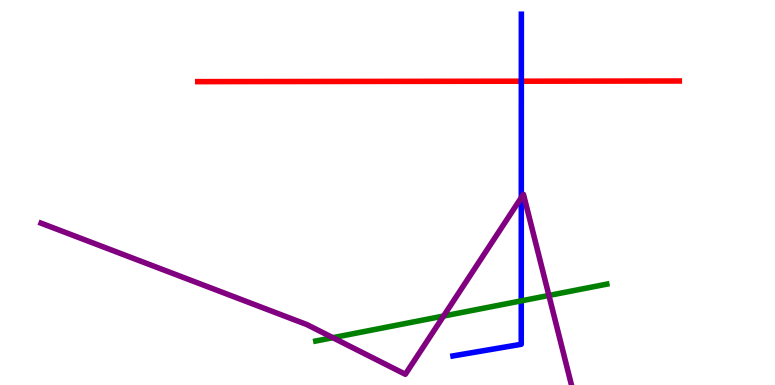[{'lines': ['blue', 'red'], 'intersections': [{'x': 6.73, 'y': 7.89}]}, {'lines': ['green', 'red'], 'intersections': []}, {'lines': ['purple', 'red'], 'intersections': []}, {'lines': ['blue', 'green'], 'intersections': [{'x': 6.73, 'y': 2.19}]}, {'lines': ['blue', 'purple'], 'intersections': [{'x': 6.73, 'y': 4.87}]}, {'lines': ['green', 'purple'], 'intersections': [{'x': 4.29, 'y': 1.23}, {'x': 5.72, 'y': 1.79}, {'x': 7.08, 'y': 2.33}]}]